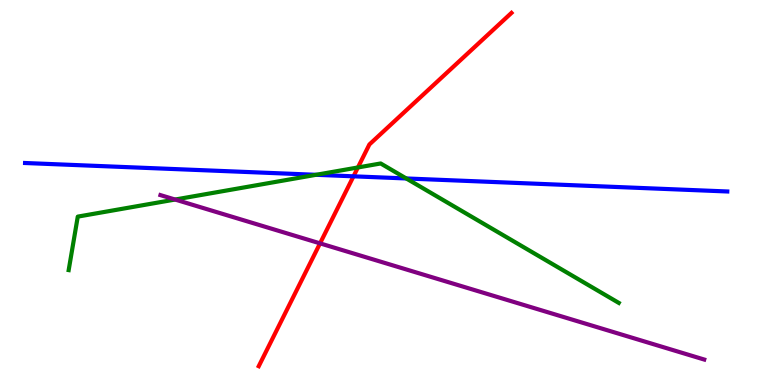[{'lines': ['blue', 'red'], 'intersections': [{'x': 4.56, 'y': 5.42}]}, {'lines': ['green', 'red'], 'intersections': [{'x': 4.62, 'y': 5.65}]}, {'lines': ['purple', 'red'], 'intersections': [{'x': 4.13, 'y': 3.68}]}, {'lines': ['blue', 'green'], 'intersections': [{'x': 4.08, 'y': 5.46}, {'x': 5.24, 'y': 5.36}]}, {'lines': ['blue', 'purple'], 'intersections': []}, {'lines': ['green', 'purple'], 'intersections': [{'x': 2.26, 'y': 4.82}]}]